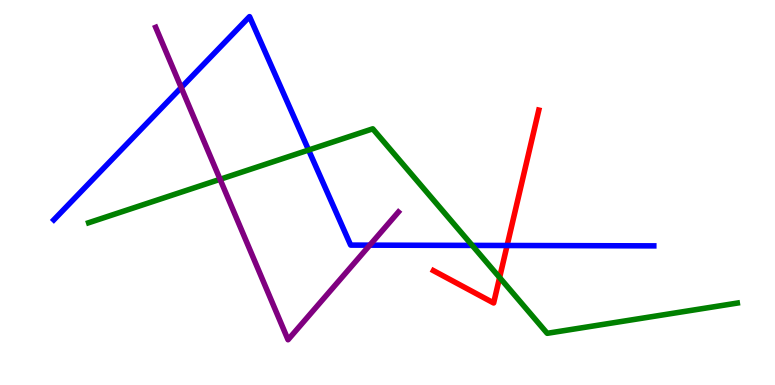[{'lines': ['blue', 'red'], 'intersections': [{'x': 6.54, 'y': 3.62}]}, {'lines': ['green', 'red'], 'intersections': [{'x': 6.45, 'y': 2.79}]}, {'lines': ['purple', 'red'], 'intersections': []}, {'lines': ['blue', 'green'], 'intersections': [{'x': 3.98, 'y': 6.1}, {'x': 6.09, 'y': 3.63}]}, {'lines': ['blue', 'purple'], 'intersections': [{'x': 2.34, 'y': 7.73}, {'x': 4.77, 'y': 3.63}]}, {'lines': ['green', 'purple'], 'intersections': [{'x': 2.84, 'y': 5.34}]}]